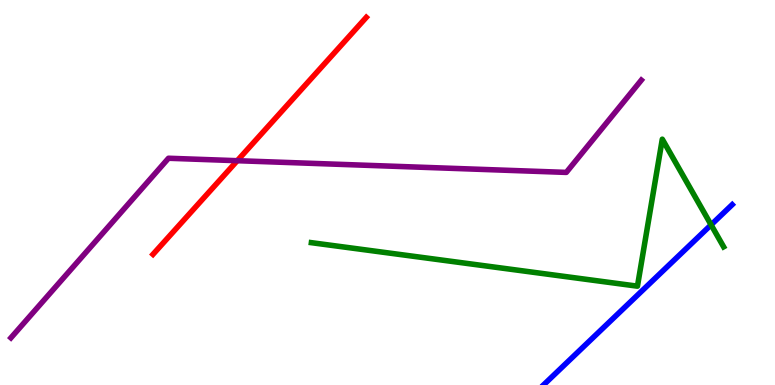[{'lines': ['blue', 'red'], 'intersections': []}, {'lines': ['green', 'red'], 'intersections': []}, {'lines': ['purple', 'red'], 'intersections': [{'x': 3.06, 'y': 5.83}]}, {'lines': ['blue', 'green'], 'intersections': [{'x': 9.18, 'y': 4.16}]}, {'lines': ['blue', 'purple'], 'intersections': []}, {'lines': ['green', 'purple'], 'intersections': []}]